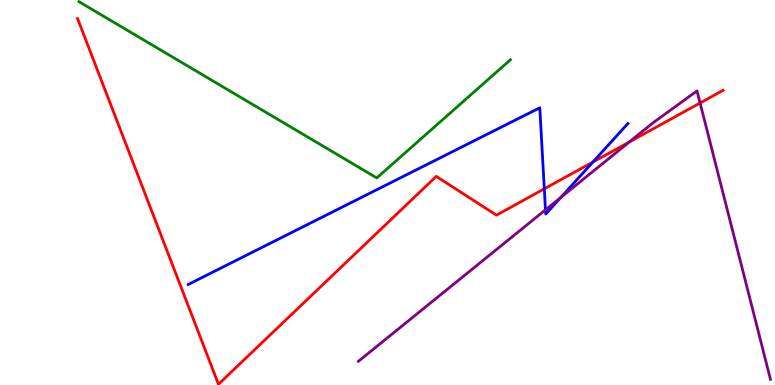[{'lines': ['blue', 'red'], 'intersections': [{'x': 7.02, 'y': 5.1}, {'x': 7.65, 'y': 5.79}]}, {'lines': ['green', 'red'], 'intersections': []}, {'lines': ['purple', 'red'], 'intersections': [{'x': 8.12, 'y': 6.31}, {'x': 9.03, 'y': 7.33}]}, {'lines': ['blue', 'green'], 'intersections': []}, {'lines': ['blue', 'purple'], 'intersections': [{'x': 7.04, 'y': 4.55}, {'x': 7.24, 'y': 4.87}]}, {'lines': ['green', 'purple'], 'intersections': []}]